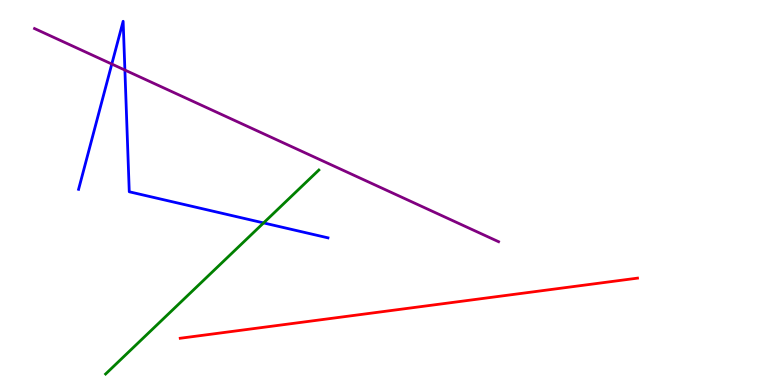[{'lines': ['blue', 'red'], 'intersections': []}, {'lines': ['green', 'red'], 'intersections': []}, {'lines': ['purple', 'red'], 'intersections': []}, {'lines': ['blue', 'green'], 'intersections': [{'x': 3.4, 'y': 4.21}]}, {'lines': ['blue', 'purple'], 'intersections': [{'x': 1.44, 'y': 8.34}, {'x': 1.61, 'y': 8.18}]}, {'lines': ['green', 'purple'], 'intersections': []}]